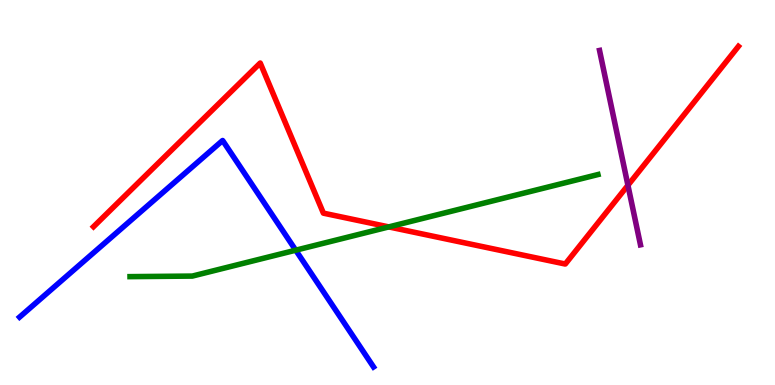[{'lines': ['blue', 'red'], 'intersections': []}, {'lines': ['green', 'red'], 'intersections': [{'x': 5.02, 'y': 4.11}]}, {'lines': ['purple', 'red'], 'intersections': [{'x': 8.1, 'y': 5.19}]}, {'lines': ['blue', 'green'], 'intersections': [{'x': 3.82, 'y': 3.5}]}, {'lines': ['blue', 'purple'], 'intersections': []}, {'lines': ['green', 'purple'], 'intersections': []}]